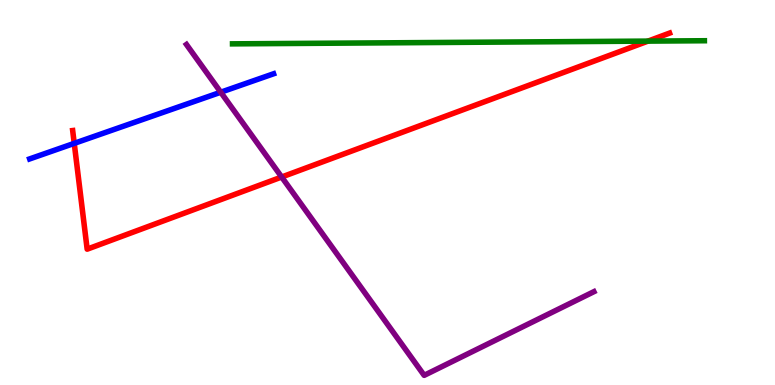[{'lines': ['blue', 'red'], 'intersections': [{'x': 0.958, 'y': 6.28}]}, {'lines': ['green', 'red'], 'intersections': [{'x': 8.36, 'y': 8.93}]}, {'lines': ['purple', 'red'], 'intersections': [{'x': 3.63, 'y': 5.4}]}, {'lines': ['blue', 'green'], 'intersections': []}, {'lines': ['blue', 'purple'], 'intersections': [{'x': 2.85, 'y': 7.6}]}, {'lines': ['green', 'purple'], 'intersections': []}]